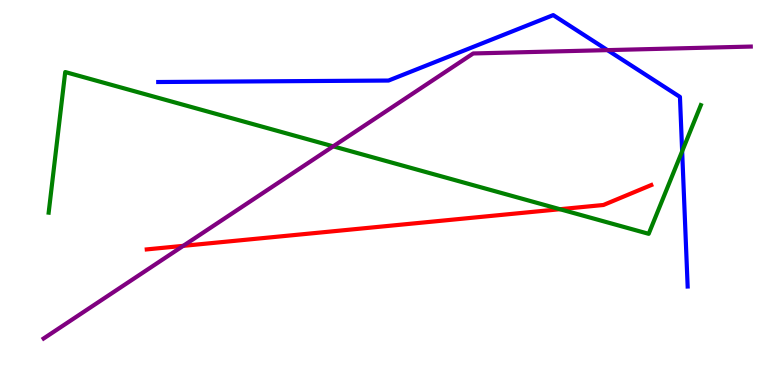[{'lines': ['blue', 'red'], 'intersections': []}, {'lines': ['green', 'red'], 'intersections': [{'x': 7.23, 'y': 4.57}]}, {'lines': ['purple', 'red'], 'intersections': [{'x': 2.36, 'y': 3.61}]}, {'lines': ['blue', 'green'], 'intersections': [{'x': 8.8, 'y': 6.07}]}, {'lines': ['blue', 'purple'], 'intersections': [{'x': 7.84, 'y': 8.7}]}, {'lines': ['green', 'purple'], 'intersections': [{'x': 4.3, 'y': 6.2}]}]